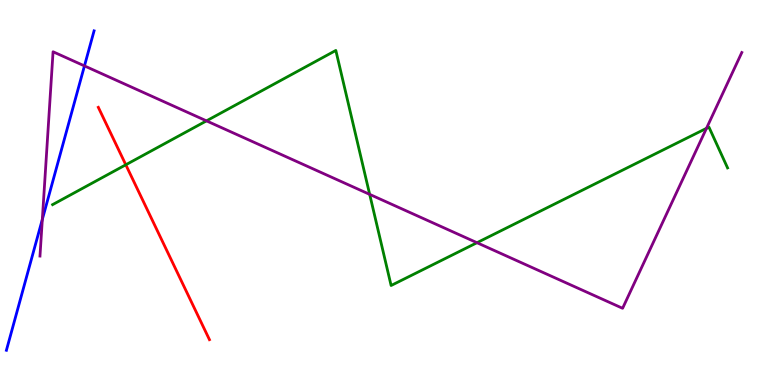[{'lines': ['blue', 'red'], 'intersections': []}, {'lines': ['green', 'red'], 'intersections': [{'x': 1.62, 'y': 5.72}]}, {'lines': ['purple', 'red'], 'intersections': []}, {'lines': ['blue', 'green'], 'intersections': []}, {'lines': ['blue', 'purple'], 'intersections': [{'x': 0.546, 'y': 4.3}, {'x': 1.09, 'y': 8.29}]}, {'lines': ['green', 'purple'], 'intersections': [{'x': 2.66, 'y': 6.86}, {'x': 4.77, 'y': 4.95}, {'x': 6.15, 'y': 3.7}, {'x': 9.12, 'y': 6.67}]}]